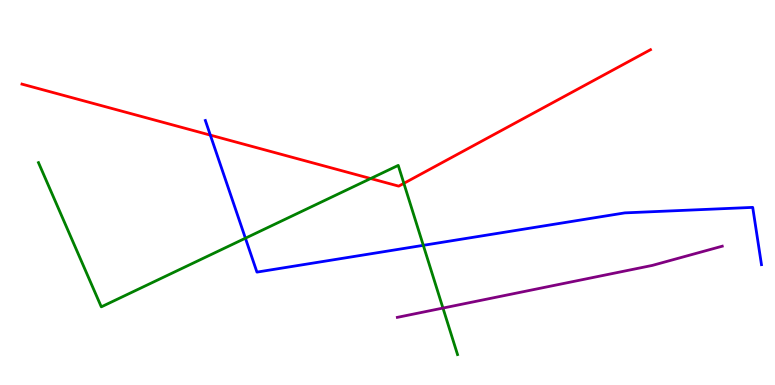[{'lines': ['blue', 'red'], 'intersections': [{'x': 2.71, 'y': 6.49}]}, {'lines': ['green', 'red'], 'intersections': [{'x': 4.78, 'y': 5.36}, {'x': 5.21, 'y': 5.24}]}, {'lines': ['purple', 'red'], 'intersections': []}, {'lines': ['blue', 'green'], 'intersections': [{'x': 3.17, 'y': 3.81}, {'x': 5.46, 'y': 3.63}]}, {'lines': ['blue', 'purple'], 'intersections': []}, {'lines': ['green', 'purple'], 'intersections': [{'x': 5.72, 'y': 2.0}]}]